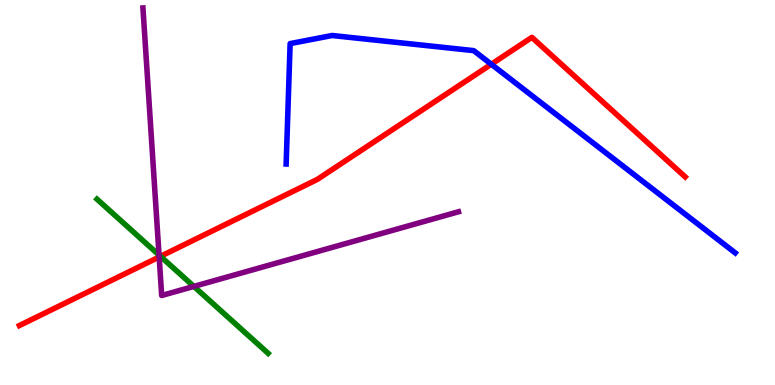[{'lines': ['blue', 'red'], 'intersections': [{'x': 6.34, 'y': 8.33}]}, {'lines': ['green', 'red'], 'intersections': [{'x': 2.07, 'y': 3.34}]}, {'lines': ['purple', 'red'], 'intersections': [{'x': 2.05, 'y': 3.33}]}, {'lines': ['blue', 'green'], 'intersections': []}, {'lines': ['blue', 'purple'], 'intersections': []}, {'lines': ['green', 'purple'], 'intersections': [{'x': 2.05, 'y': 3.37}, {'x': 2.5, 'y': 2.56}]}]